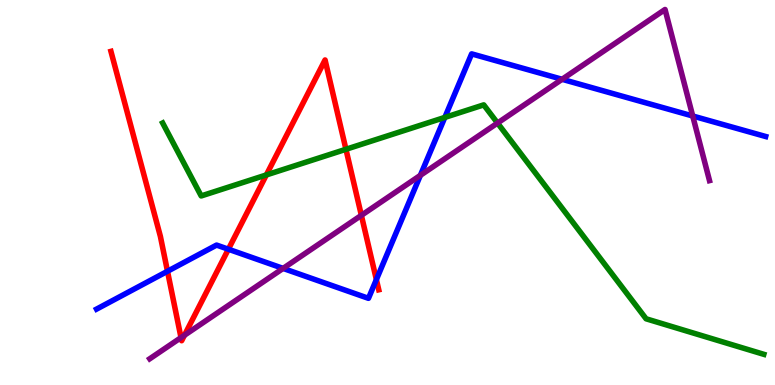[{'lines': ['blue', 'red'], 'intersections': [{'x': 2.16, 'y': 2.95}, {'x': 2.95, 'y': 3.53}, {'x': 4.86, 'y': 2.74}]}, {'lines': ['green', 'red'], 'intersections': [{'x': 3.44, 'y': 5.46}, {'x': 4.46, 'y': 6.12}]}, {'lines': ['purple', 'red'], 'intersections': [{'x': 2.34, 'y': 1.23}, {'x': 2.38, 'y': 1.29}, {'x': 4.66, 'y': 4.41}]}, {'lines': ['blue', 'green'], 'intersections': [{'x': 5.74, 'y': 6.95}]}, {'lines': ['blue', 'purple'], 'intersections': [{'x': 3.65, 'y': 3.03}, {'x': 5.42, 'y': 5.45}, {'x': 7.25, 'y': 7.94}, {'x': 8.94, 'y': 6.99}]}, {'lines': ['green', 'purple'], 'intersections': [{'x': 6.42, 'y': 6.8}]}]